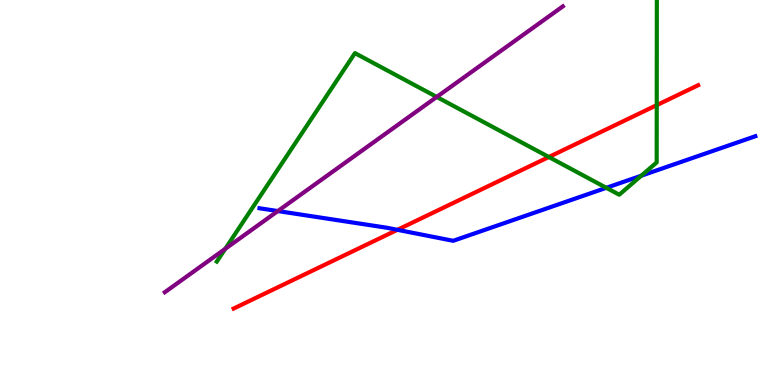[{'lines': ['blue', 'red'], 'intersections': [{'x': 5.13, 'y': 4.03}]}, {'lines': ['green', 'red'], 'intersections': [{'x': 7.08, 'y': 5.92}, {'x': 8.47, 'y': 7.27}]}, {'lines': ['purple', 'red'], 'intersections': []}, {'lines': ['blue', 'green'], 'intersections': [{'x': 7.82, 'y': 5.12}, {'x': 8.27, 'y': 5.44}]}, {'lines': ['blue', 'purple'], 'intersections': [{'x': 3.59, 'y': 4.52}]}, {'lines': ['green', 'purple'], 'intersections': [{'x': 2.91, 'y': 3.54}, {'x': 5.64, 'y': 7.48}]}]